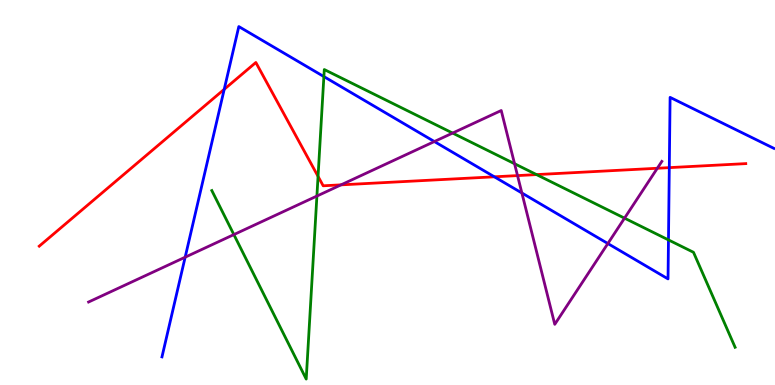[{'lines': ['blue', 'red'], 'intersections': [{'x': 2.89, 'y': 7.68}, {'x': 6.38, 'y': 5.41}, {'x': 8.64, 'y': 5.65}]}, {'lines': ['green', 'red'], 'intersections': [{'x': 4.1, 'y': 5.42}, {'x': 6.92, 'y': 5.46}]}, {'lines': ['purple', 'red'], 'intersections': [{'x': 4.4, 'y': 5.2}, {'x': 6.68, 'y': 5.44}, {'x': 8.48, 'y': 5.63}]}, {'lines': ['blue', 'green'], 'intersections': [{'x': 4.18, 'y': 8.01}, {'x': 8.63, 'y': 3.77}]}, {'lines': ['blue', 'purple'], 'intersections': [{'x': 2.39, 'y': 3.32}, {'x': 5.6, 'y': 6.32}, {'x': 6.73, 'y': 4.99}, {'x': 7.84, 'y': 3.67}]}, {'lines': ['green', 'purple'], 'intersections': [{'x': 3.02, 'y': 3.91}, {'x': 4.09, 'y': 4.91}, {'x': 5.84, 'y': 6.54}, {'x': 6.64, 'y': 5.75}, {'x': 8.06, 'y': 4.33}]}]